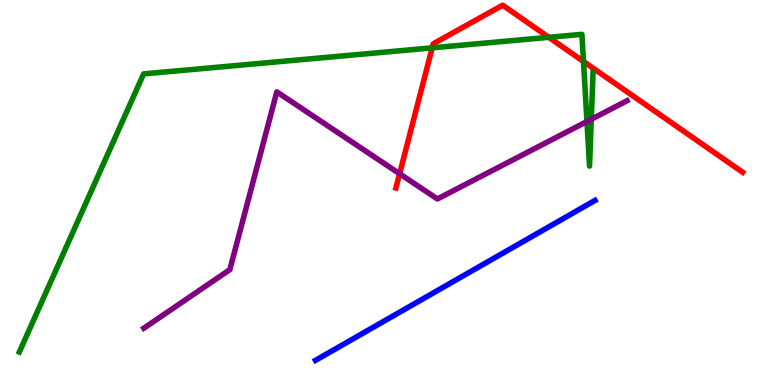[{'lines': ['blue', 'red'], 'intersections': []}, {'lines': ['green', 'red'], 'intersections': [{'x': 5.58, 'y': 8.76}, {'x': 7.08, 'y': 9.03}, {'x': 7.53, 'y': 8.4}]}, {'lines': ['purple', 'red'], 'intersections': [{'x': 5.16, 'y': 5.49}]}, {'lines': ['blue', 'green'], 'intersections': []}, {'lines': ['blue', 'purple'], 'intersections': []}, {'lines': ['green', 'purple'], 'intersections': [{'x': 7.57, 'y': 6.84}, {'x': 7.63, 'y': 6.9}]}]